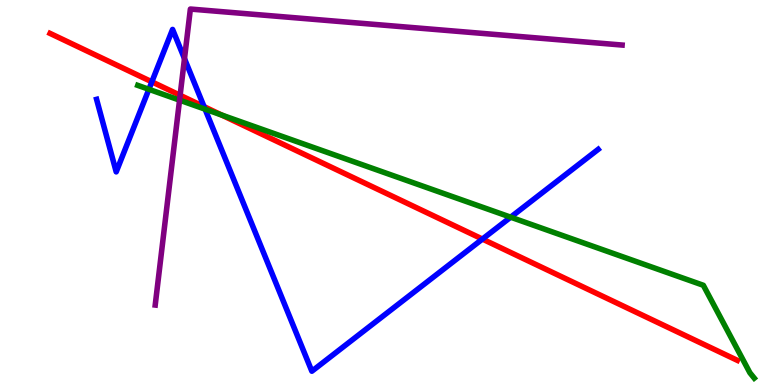[{'lines': ['blue', 'red'], 'intersections': [{'x': 1.96, 'y': 7.87}, {'x': 2.63, 'y': 7.23}, {'x': 6.22, 'y': 3.79}]}, {'lines': ['green', 'red'], 'intersections': [{'x': 2.86, 'y': 7.01}]}, {'lines': ['purple', 'red'], 'intersections': [{'x': 2.32, 'y': 7.53}]}, {'lines': ['blue', 'green'], 'intersections': [{'x': 1.92, 'y': 7.68}, {'x': 2.65, 'y': 7.16}, {'x': 6.59, 'y': 4.36}]}, {'lines': ['blue', 'purple'], 'intersections': [{'x': 2.38, 'y': 8.48}]}, {'lines': ['green', 'purple'], 'intersections': [{'x': 2.32, 'y': 7.4}]}]